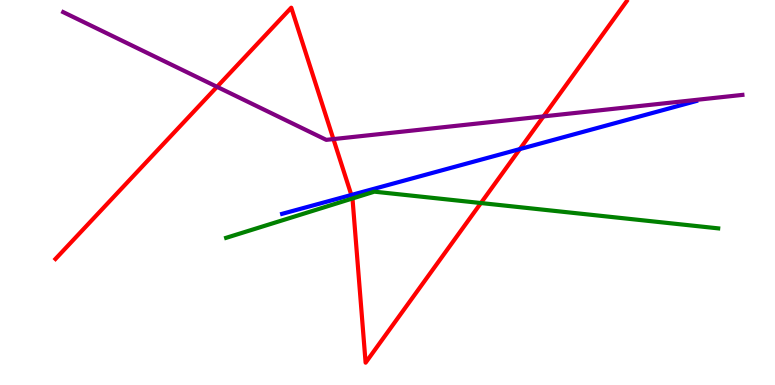[{'lines': ['blue', 'red'], 'intersections': [{'x': 4.53, 'y': 4.94}, {'x': 6.71, 'y': 6.13}]}, {'lines': ['green', 'red'], 'intersections': [{'x': 4.55, 'y': 4.84}, {'x': 6.21, 'y': 4.73}]}, {'lines': ['purple', 'red'], 'intersections': [{'x': 2.8, 'y': 7.75}, {'x': 4.3, 'y': 6.39}, {'x': 7.01, 'y': 6.98}]}, {'lines': ['blue', 'green'], 'intersections': []}, {'lines': ['blue', 'purple'], 'intersections': []}, {'lines': ['green', 'purple'], 'intersections': []}]